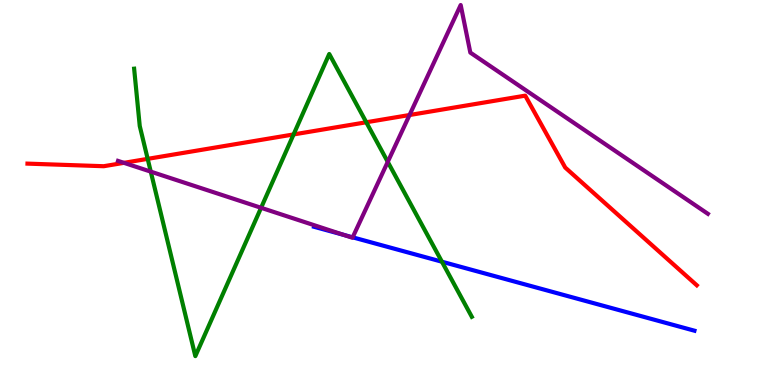[{'lines': ['blue', 'red'], 'intersections': []}, {'lines': ['green', 'red'], 'intersections': [{'x': 1.91, 'y': 5.87}, {'x': 3.79, 'y': 6.51}, {'x': 4.73, 'y': 6.82}]}, {'lines': ['purple', 'red'], 'intersections': [{'x': 1.6, 'y': 5.77}, {'x': 5.28, 'y': 7.01}]}, {'lines': ['blue', 'green'], 'intersections': [{'x': 5.7, 'y': 3.2}]}, {'lines': ['blue', 'purple'], 'intersections': [{'x': 4.43, 'y': 3.9}, {'x': 4.55, 'y': 3.84}]}, {'lines': ['green', 'purple'], 'intersections': [{'x': 1.95, 'y': 5.54}, {'x': 3.37, 'y': 4.6}, {'x': 5.0, 'y': 5.8}]}]